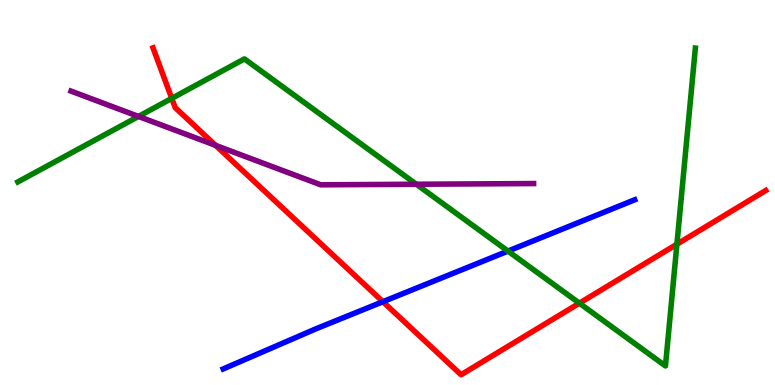[{'lines': ['blue', 'red'], 'intersections': [{'x': 4.94, 'y': 2.16}]}, {'lines': ['green', 'red'], 'intersections': [{'x': 2.22, 'y': 7.45}, {'x': 7.48, 'y': 2.13}, {'x': 8.73, 'y': 3.66}]}, {'lines': ['purple', 'red'], 'intersections': [{'x': 2.78, 'y': 6.22}]}, {'lines': ['blue', 'green'], 'intersections': [{'x': 6.55, 'y': 3.48}]}, {'lines': ['blue', 'purple'], 'intersections': []}, {'lines': ['green', 'purple'], 'intersections': [{'x': 1.79, 'y': 6.98}, {'x': 5.37, 'y': 5.21}]}]